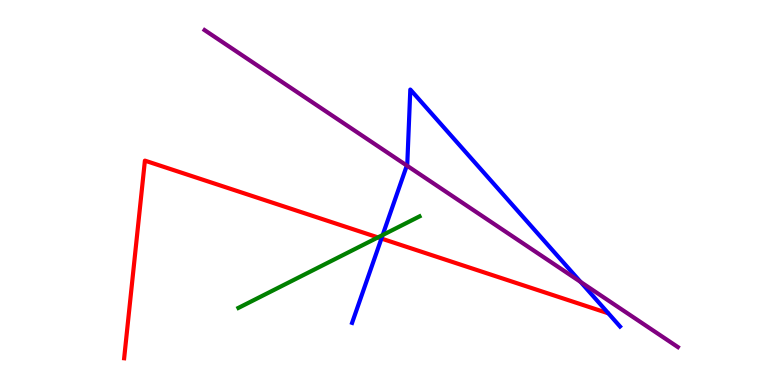[{'lines': ['blue', 'red'], 'intersections': [{'x': 4.92, 'y': 3.8}]}, {'lines': ['green', 'red'], 'intersections': [{'x': 4.88, 'y': 3.83}]}, {'lines': ['purple', 'red'], 'intersections': []}, {'lines': ['blue', 'green'], 'intersections': [{'x': 4.94, 'y': 3.9}]}, {'lines': ['blue', 'purple'], 'intersections': [{'x': 5.25, 'y': 5.7}, {'x': 7.49, 'y': 2.68}]}, {'lines': ['green', 'purple'], 'intersections': []}]